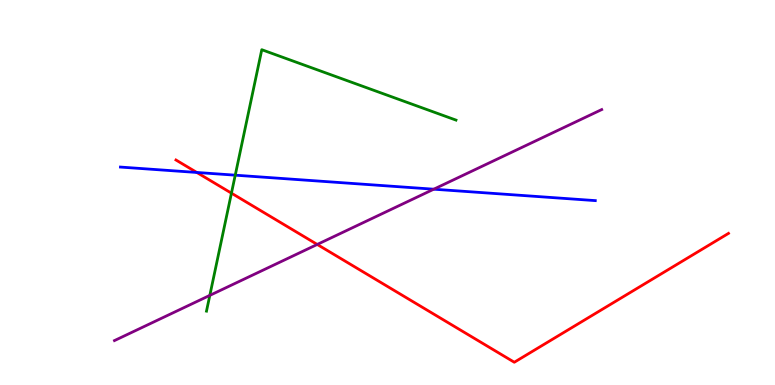[{'lines': ['blue', 'red'], 'intersections': [{'x': 2.54, 'y': 5.52}]}, {'lines': ['green', 'red'], 'intersections': [{'x': 2.99, 'y': 4.98}]}, {'lines': ['purple', 'red'], 'intersections': [{'x': 4.09, 'y': 3.65}]}, {'lines': ['blue', 'green'], 'intersections': [{'x': 3.04, 'y': 5.45}]}, {'lines': ['blue', 'purple'], 'intersections': [{'x': 5.6, 'y': 5.09}]}, {'lines': ['green', 'purple'], 'intersections': [{'x': 2.71, 'y': 2.33}]}]